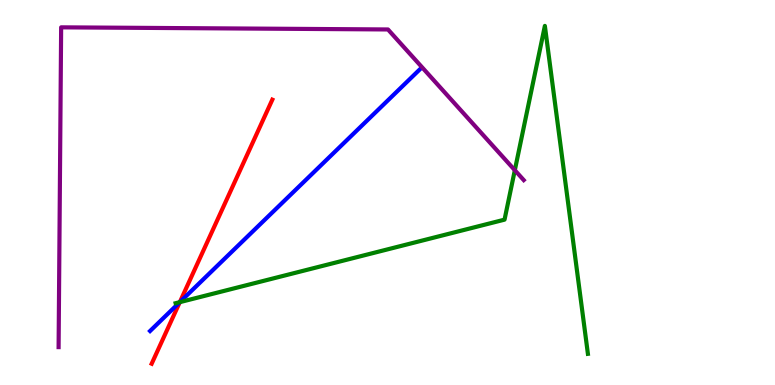[{'lines': ['blue', 'red'], 'intersections': [{'x': 2.32, 'y': 2.15}]}, {'lines': ['green', 'red'], 'intersections': [{'x': 2.32, 'y': 2.15}]}, {'lines': ['purple', 'red'], 'intersections': []}, {'lines': ['blue', 'green'], 'intersections': [{'x': 2.32, 'y': 2.15}]}, {'lines': ['blue', 'purple'], 'intersections': []}, {'lines': ['green', 'purple'], 'intersections': [{'x': 6.64, 'y': 5.58}]}]